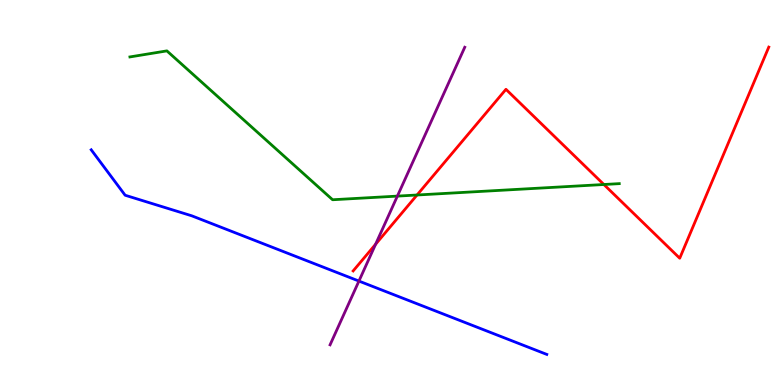[{'lines': ['blue', 'red'], 'intersections': []}, {'lines': ['green', 'red'], 'intersections': [{'x': 5.38, 'y': 4.93}, {'x': 7.79, 'y': 5.21}]}, {'lines': ['purple', 'red'], 'intersections': [{'x': 4.85, 'y': 3.66}]}, {'lines': ['blue', 'green'], 'intersections': []}, {'lines': ['blue', 'purple'], 'intersections': [{'x': 4.63, 'y': 2.7}]}, {'lines': ['green', 'purple'], 'intersections': [{'x': 5.13, 'y': 4.91}]}]